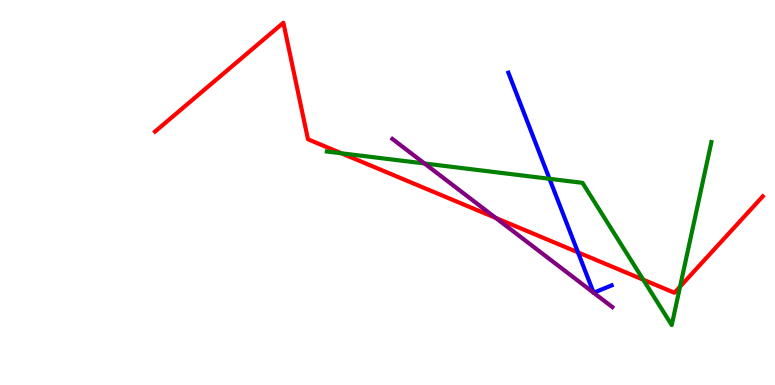[{'lines': ['blue', 'red'], 'intersections': [{'x': 7.46, 'y': 3.45}]}, {'lines': ['green', 'red'], 'intersections': [{'x': 4.41, 'y': 6.02}, {'x': 8.3, 'y': 2.74}, {'x': 8.77, 'y': 2.55}]}, {'lines': ['purple', 'red'], 'intersections': [{'x': 6.4, 'y': 4.34}]}, {'lines': ['blue', 'green'], 'intersections': [{'x': 7.09, 'y': 5.36}]}, {'lines': ['blue', 'purple'], 'intersections': []}, {'lines': ['green', 'purple'], 'intersections': [{'x': 5.48, 'y': 5.75}]}]